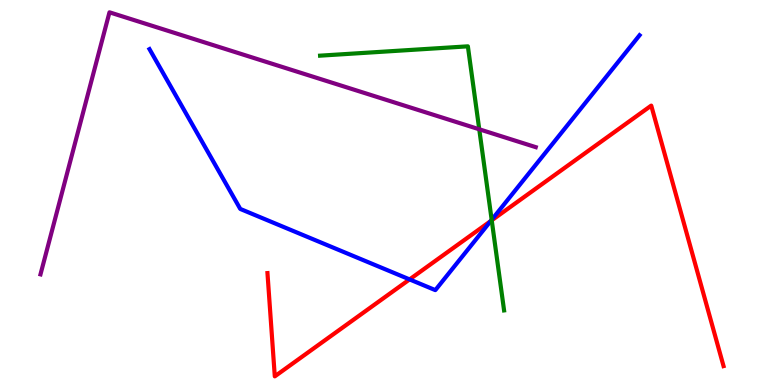[{'lines': ['blue', 'red'], 'intersections': [{'x': 5.28, 'y': 2.74}, {'x': 6.33, 'y': 4.26}]}, {'lines': ['green', 'red'], 'intersections': [{'x': 6.34, 'y': 4.28}]}, {'lines': ['purple', 'red'], 'intersections': []}, {'lines': ['blue', 'green'], 'intersections': [{'x': 6.34, 'y': 4.29}]}, {'lines': ['blue', 'purple'], 'intersections': []}, {'lines': ['green', 'purple'], 'intersections': [{'x': 6.18, 'y': 6.64}]}]